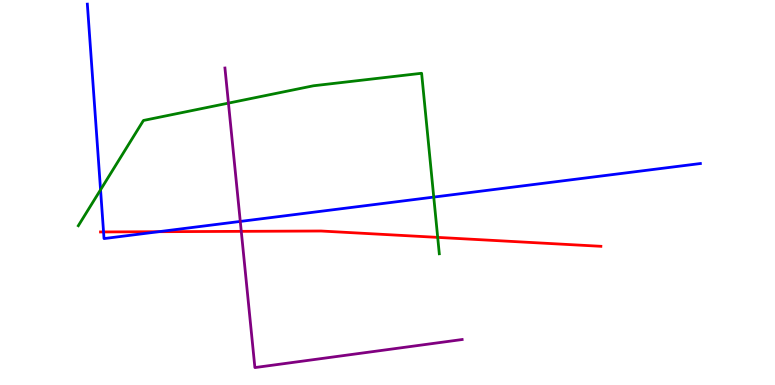[{'lines': ['blue', 'red'], 'intersections': [{'x': 1.34, 'y': 3.98}, {'x': 2.05, 'y': 3.98}]}, {'lines': ['green', 'red'], 'intersections': [{'x': 5.65, 'y': 3.83}]}, {'lines': ['purple', 'red'], 'intersections': [{'x': 3.11, 'y': 3.99}]}, {'lines': ['blue', 'green'], 'intersections': [{'x': 1.3, 'y': 5.07}, {'x': 5.6, 'y': 4.88}]}, {'lines': ['blue', 'purple'], 'intersections': [{'x': 3.1, 'y': 4.25}]}, {'lines': ['green', 'purple'], 'intersections': [{'x': 2.95, 'y': 7.32}]}]